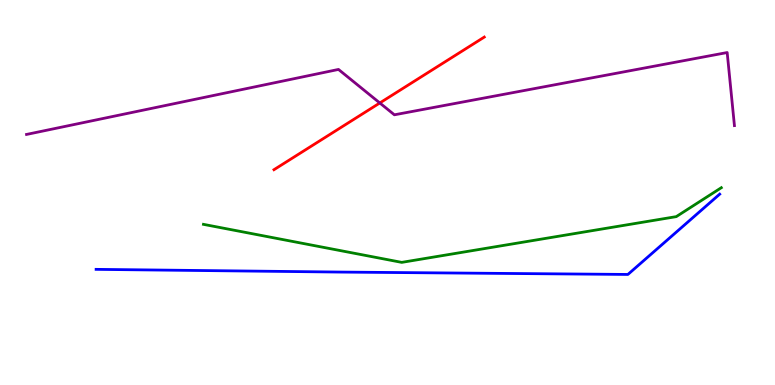[{'lines': ['blue', 'red'], 'intersections': []}, {'lines': ['green', 'red'], 'intersections': []}, {'lines': ['purple', 'red'], 'intersections': [{'x': 4.9, 'y': 7.33}]}, {'lines': ['blue', 'green'], 'intersections': []}, {'lines': ['blue', 'purple'], 'intersections': []}, {'lines': ['green', 'purple'], 'intersections': []}]